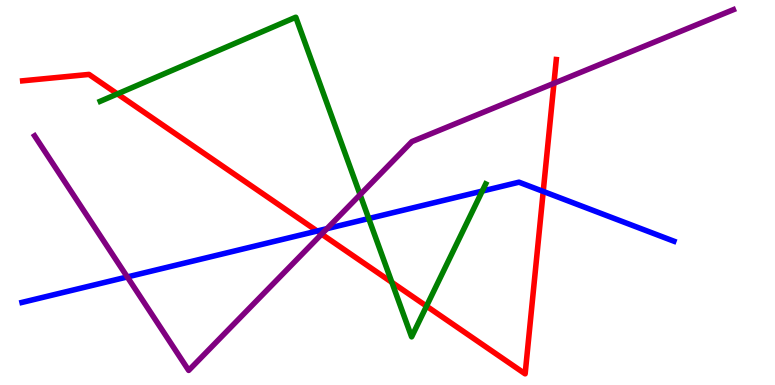[{'lines': ['blue', 'red'], 'intersections': [{'x': 4.09, 'y': 4.0}, {'x': 7.01, 'y': 5.03}]}, {'lines': ['green', 'red'], 'intersections': [{'x': 1.51, 'y': 7.56}, {'x': 5.06, 'y': 2.67}, {'x': 5.5, 'y': 2.05}]}, {'lines': ['purple', 'red'], 'intersections': [{'x': 4.15, 'y': 3.92}, {'x': 7.15, 'y': 7.84}]}, {'lines': ['blue', 'green'], 'intersections': [{'x': 4.76, 'y': 4.32}, {'x': 6.22, 'y': 5.04}]}, {'lines': ['blue', 'purple'], 'intersections': [{'x': 1.64, 'y': 2.81}, {'x': 4.22, 'y': 4.06}]}, {'lines': ['green', 'purple'], 'intersections': [{'x': 4.65, 'y': 4.94}]}]